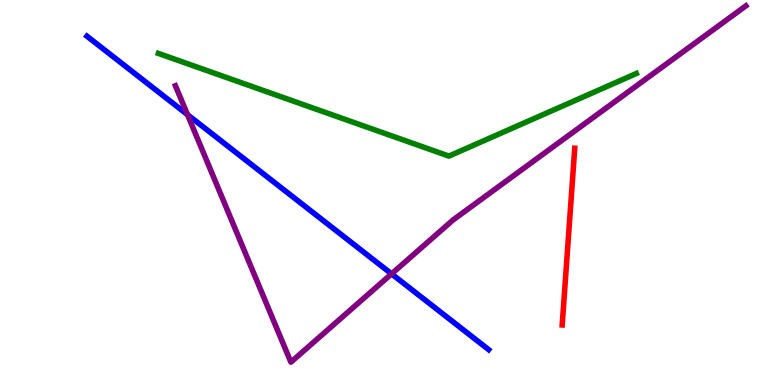[{'lines': ['blue', 'red'], 'intersections': []}, {'lines': ['green', 'red'], 'intersections': []}, {'lines': ['purple', 'red'], 'intersections': []}, {'lines': ['blue', 'green'], 'intersections': []}, {'lines': ['blue', 'purple'], 'intersections': [{'x': 2.42, 'y': 7.02}, {'x': 5.05, 'y': 2.89}]}, {'lines': ['green', 'purple'], 'intersections': []}]